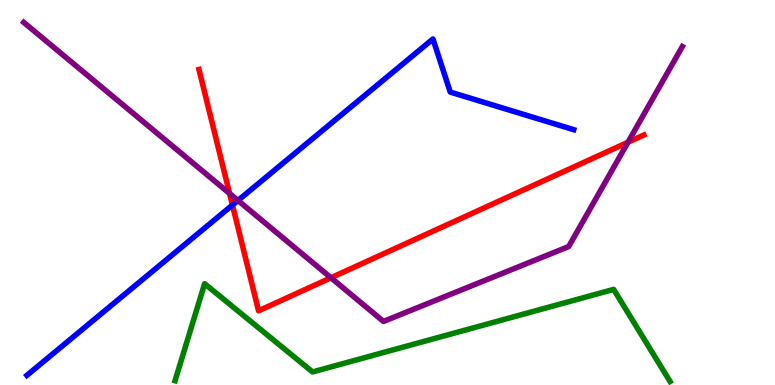[{'lines': ['blue', 'red'], 'intersections': [{'x': 3.0, 'y': 4.67}]}, {'lines': ['green', 'red'], 'intersections': []}, {'lines': ['purple', 'red'], 'intersections': [{'x': 2.96, 'y': 4.97}, {'x': 4.27, 'y': 2.78}, {'x': 8.1, 'y': 6.3}]}, {'lines': ['blue', 'green'], 'intersections': []}, {'lines': ['blue', 'purple'], 'intersections': [{'x': 3.07, 'y': 4.79}]}, {'lines': ['green', 'purple'], 'intersections': []}]